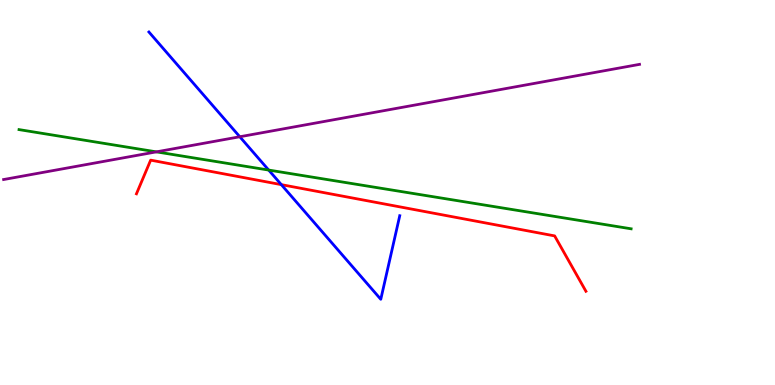[{'lines': ['blue', 'red'], 'intersections': [{'x': 3.63, 'y': 5.2}]}, {'lines': ['green', 'red'], 'intersections': []}, {'lines': ['purple', 'red'], 'intersections': []}, {'lines': ['blue', 'green'], 'intersections': [{'x': 3.47, 'y': 5.58}]}, {'lines': ['blue', 'purple'], 'intersections': [{'x': 3.09, 'y': 6.45}]}, {'lines': ['green', 'purple'], 'intersections': [{'x': 2.02, 'y': 6.06}]}]